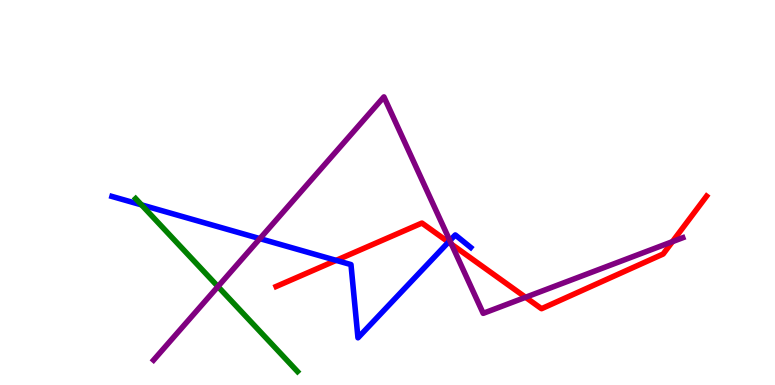[{'lines': ['blue', 'red'], 'intersections': [{'x': 4.34, 'y': 3.24}, {'x': 5.79, 'y': 3.71}]}, {'lines': ['green', 'red'], 'intersections': []}, {'lines': ['purple', 'red'], 'intersections': [{'x': 5.83, 'y': 3.66}, {'x': 6.78, 'y': 2.28}, {'x': 8.68, 'y': 3.72}]}, {'lines': ['blue', 'green'], 'intersections': [{'x': 1.83, 'y': 4.68}]}, {'lines': ['blue', 'purple'], 'intersections': [{'x': 3.35, 'y': 3.8}, {'x': 5.8, 'y': 3.75}]}, {'lines': ['green', 'purple'], 'intersections': [{'x': 2.81, 'y': 2.56}]}]